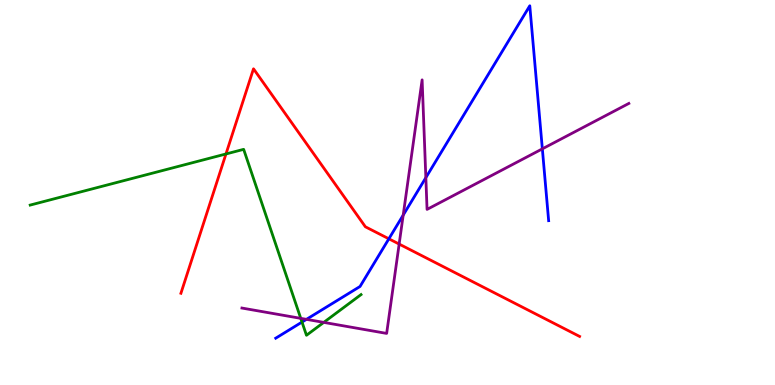[{'lines': ['blue', 'red'], 'intersections': [{'x': 5.02, 'y': 3.8}]}, {'lines': ['green', 'red'], 'intersections': [{'x': 2.92, 'y': 6.0}]}, {'lines': ['purple', 'red'], 'intersections': [{'x': 5.15, 'y': 3.66}]}, {'lines': ['blue', 'green'], 'intersections': [{'x': 3.9, 'y': 1.63}]}, {'lines': ['blue', 'purple'], 'intersections': [{'x': 3.95, 'y': 1.71}, {'x': 5.2, 'y': 4.41}, {'x': 5.49, 'y': 5.39}, {'x': 7.0, 'y': 6.13}]}, {'lines': ['green', 'purple'], 'intersections': [{'x': 3.88, 'y': 1.73}, {'x': 4.18, 'y': 1.63}]}]